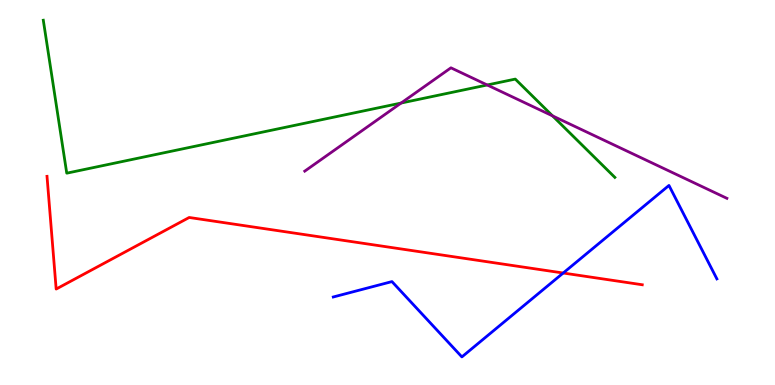[{'lines': ['blue', 'red'], 'intersections': [{'x': 7.27, 'y': 2.91}]}, {'lines': ['green', 'red'], 'intersections': []}, {'lines': ['purple', 'red'], 'intersections': []}, {'lines': ['blue', 'green'], 'intersections': []}, {'lines': ['blue', 'purple'], 'intersections': []}, {'lines': ['green', 'purple'], 'intersections': [{'x': 5.18, 'y': 7.32}, {'x': 6.29, 'y': 7.79}, {'x': 7.13, 'y': 6.99}]}]